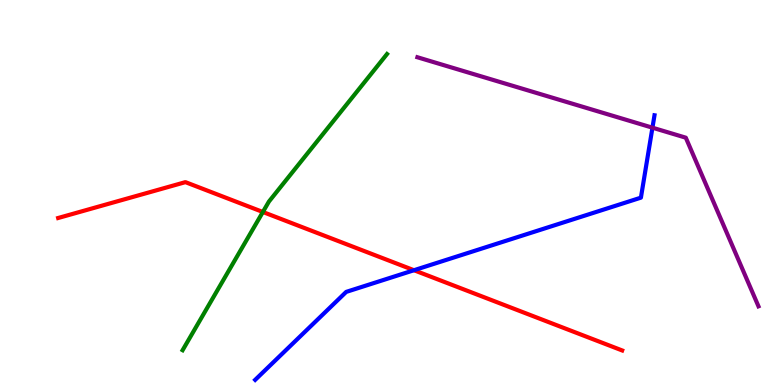[{'lines': ['blue', 'red'], 'intersections': [{'x': 5.34, 'y': 2.98}]}, {'lines': ['green', 'red'], 'intersections': [{'x': 3.39, 'y': 4.49}]}, {'lines': ['purple', 'red'], 'intersections': []}, {'lines': ['blue', 'green'], 'intersections': []}, {'lines': ['blue', 'purple'], 'intersections': [{'x': 8.42, 'y': 6.68}]}, {'lines': ['green', 'purple'], 'intersections': []}]